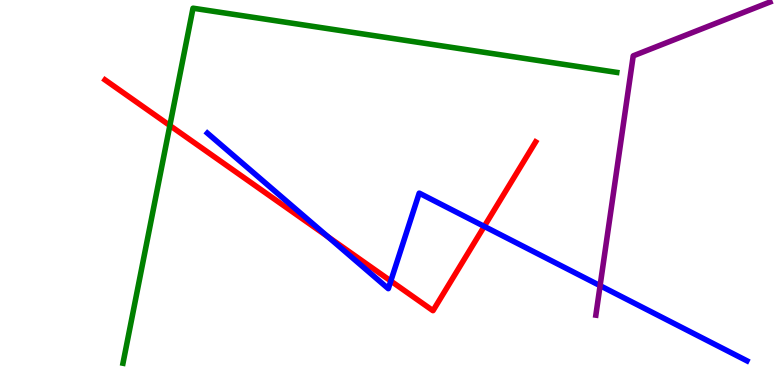[{'lines': ['blue', 'red'], 'intersections': [{'x': 4.23, 'y': 3.85}, {'x': 5.04, 'y': 2.7}, {'x': 6.25, 'y': 4.12}]}, {'lines': ['green', 'red'], 'intersections': [{'x': 2.19, 'y': 6.74}]}, {'lines': ['purple', 'red'], 'intersections': []}, {'lines': ['blue', 'green'], 'intersections': []}, {'lines': ['blue', 'purple'], 'intersections': [{'x': 7.74, 'y': 2.58}]}, {'lines': ['green', 'purple'], 'intersections': []}]